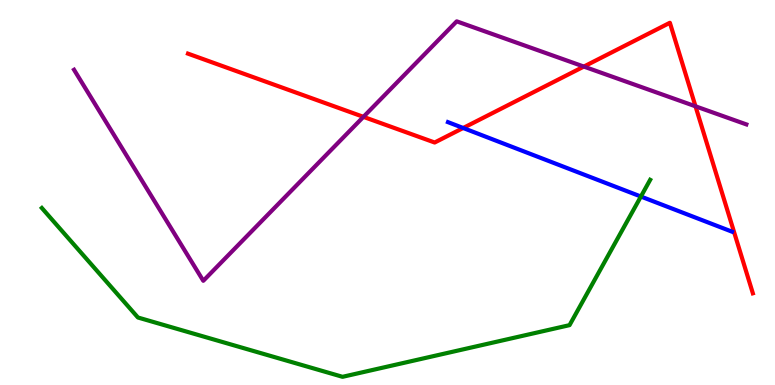[{'lines': ['blue', 'red'], 'intersections': [{'x': 5.98, 'y': 6.68}]}, {'lines': ['green', 'red'], 'intersections': []}, {'lines': ['purple', 'red'], 'intersections': [{'x': 4.69, 'y': 6.96}, {'x': 7.53, 'y': 8.27}, {'x': 8.97, 'y': 7.24}]}, {'lines': ['blue', 'green'], 'intersections': [{'x': 8.27, 'y': 4.9}]}, {'lines': ['blue', 'purple'], 'intersections': []}, {'lines': ['green', 'purple'], 'intersections': []}]